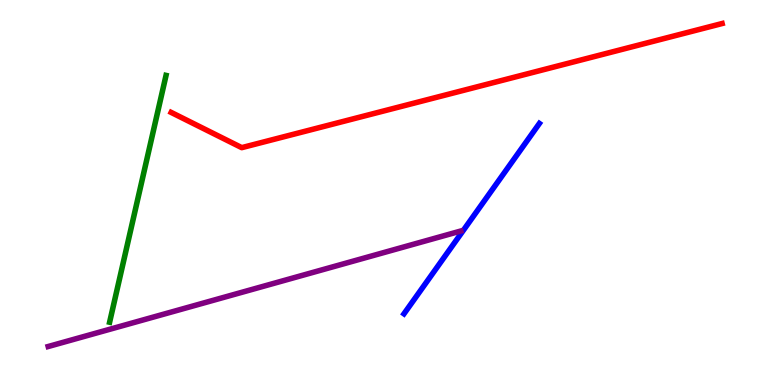[{'lines': ['blue', 'red'], 'intersections': []}, {'lines': ['green', 'red'], 'intersections': []}, {'lines': ['purple', 'red'], 'intersections': []}, {'lines': ['blue', 'green'], 'intersections': []}, {'lines': ['blue', 'purple'], 'intersections': []}, {'lines': ['green', 'purple'], 'intersections': []}]